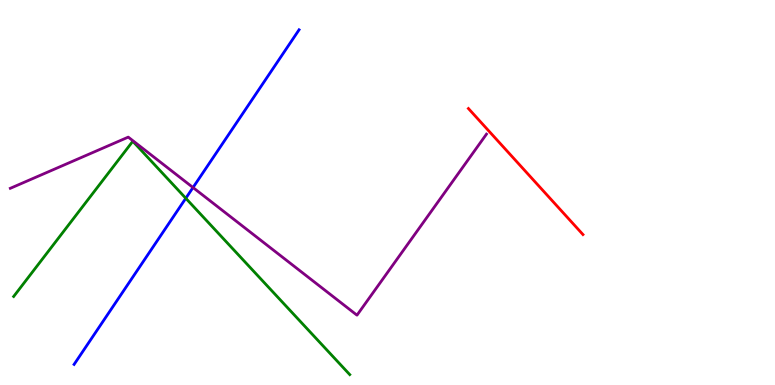[{'lines': ['blue', 'red'], 'intersections': []}, {'lines': ['green', 'red'], 'intersections': []}, {'lines': ['purple', 'red'], 'intersections': []}, {'lines': ['blue', 'green'], 'intersections': [{'x': 2.4, 'y': 4.85}]}, {'lines': ['blue', 'purple'], 'intersections': [{'x': 2.49, 'y': 5.13}]}, {'lines': ['green', 'purple'], 'intersections': []}]